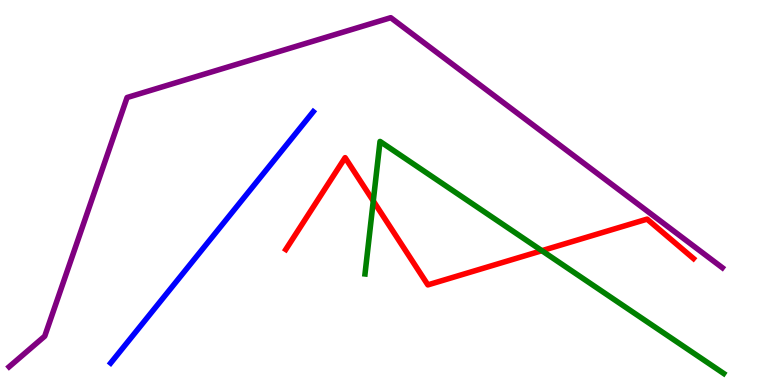[{'lines': ['blue', 'red'], 'intersections': []}, {'lines': ['green', 'red'], 'intersections': [{'x': 4.82, 'y': 4.78}, {'x': 6.99, 'y': 3.49}]}, {'lines': ['purple', 'red'], 'intersections': []}, {'lines': ['blue', 'green'], 'intersections': []}, {'lines': ['blue', 'purple'], 'intersections': []}, {'lines': ['green', 'purple'], 'intersections': []}]